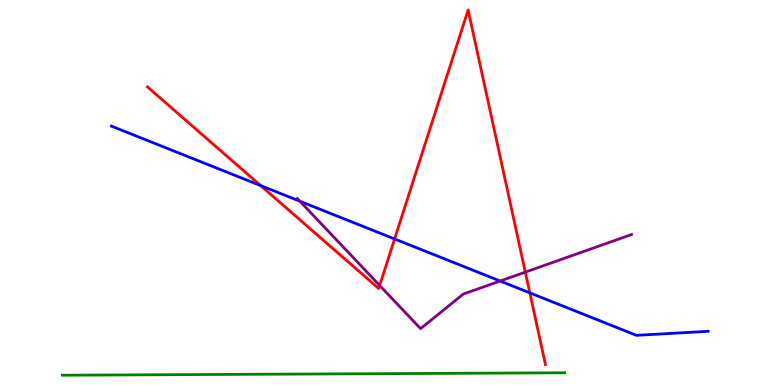[{'lines': ['blue', 'red'], 'intersections': [{'x': 3.36, 'y': 5.18}, {'x': 5.09, 'y': 3.79}, {'x': 6.84, 'y': 2.39}]}, {'lines': ['green', 'red'], 'intersections': []}, {'lines': ['purple', 'red'], 'intersections': [{'x': 4.9, 'y': 2.59}, {'x': 6.78, 'y': 2.93}]}, {'lines': ['blue', 'green'], 'intersections': []}, {'lines': ['blue', 'purple'], 'intersections': [{'x': 3.87, 'y': 4.77}, {'x': 6.45, 'y': 2.7}]}, {'lines': ['green', 'purple'], 'intersections': []}]